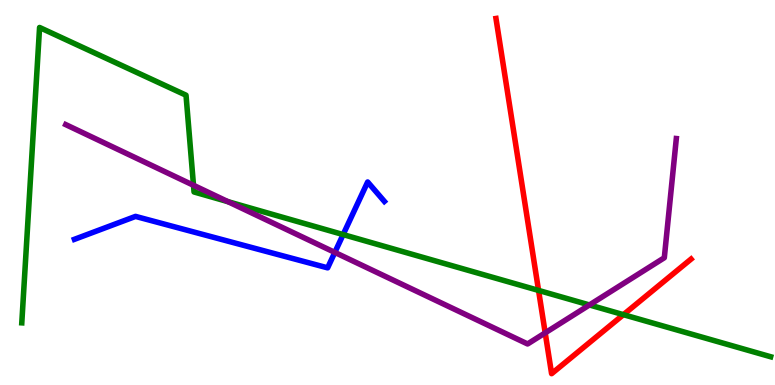[{'lines': ['blue', 'red'], 'intersections': []}, {'lines': ['green', 'red'], 'intersections': [{'x': 6.95, 'y': 2.46}, {'x': 8.04, 'y': 1.83}]}, {'lines': ['purple', 'red'], 'intersections': [{'x': 7.03, 'y': 1.35}]}, {'lines': ['blue', 'green'], 'intersections': [{'x': 4.43, 'y': 3.91}]}, {'lines': ['blue', 'purple'], 'intersections': [{'x': 4.32, 'y': 3.44}]}, {'lines': ['green', 'purple'], 'intersections': [{'x': 2.5, 'y': 5.19}, {'x': 2.94, 'y': 4.76}, {'x': 7.61, 'y': 2.08}]}]